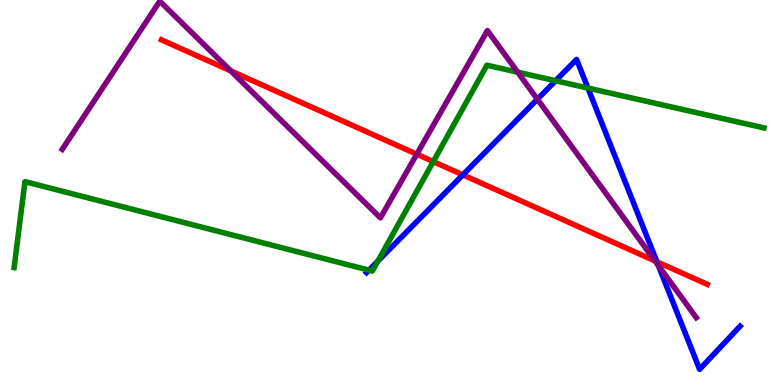[{'lines': ['blue', 'red'], 'intersections': [{'x': 5.97, 'y': 5.46}, {'x': 8.48, 'y': 3.2}]}, {'lines': ['green', 'red'], 'intersections': [{'x': 5.59, 'y': 5.8}]}, {'lines': ['purple', 'red'], 'intersections': [{'x': 2.98, 'y': 8.16}, {'x': 5.38, 'y': 5.99}, {'x': 8.45, 'y': 3.22}]}, {'lines': ['blue', 'green'], 'intersections': [{'x': 4.76, 'y': 2.98}, {'x': 4.88, 'y': 3.22}, {'x': 7.17, 'y': 7.9}, {'x': 7.59, 'y': 7.71}]}, {'lines': ['blue', 'purple'], 'intersections': [{'x': 6.93, 'y': 7.42}, {'x': 8.5, 'y': 3.1}]}, {'lines': ['green', 'purple'], 'intersections': [{'x': 6.68, 'y': 8.13}]}]